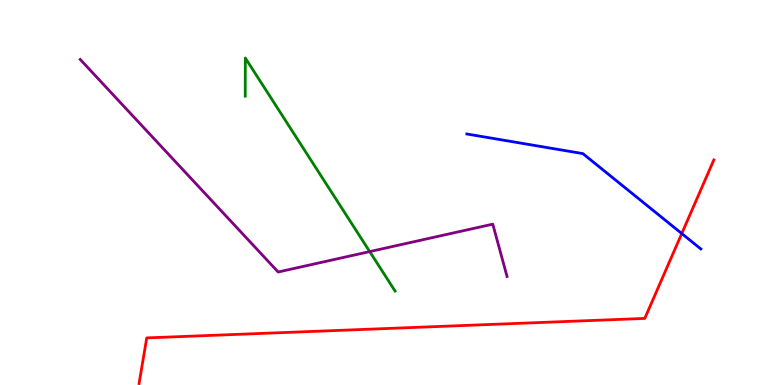[{'lines': ['blue', 'red'], 'intersections': [{'x': 8.8, 'y': 3.93}]}, {'lines': ['green', 'red'], 'intersections': []}, {'lines': ['purple', 'red'], 'intersections': []}, {'lines': ['blue', 'green'], 'intersections': []}, {'lines': ['blue', 'purple'], 'intersections': []}, {'lines': ['green', 'purple'], 'intersections': [{'x': 4.77, 'y': 3.47}]}]